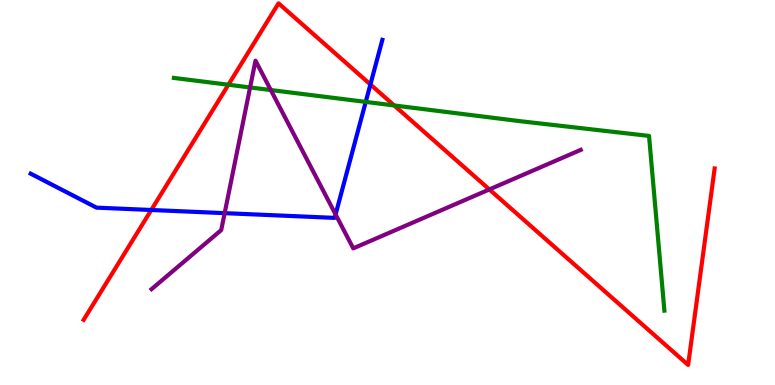[{'lines': ['blue', 'red'], 'intersections': [{'x': 1.95, 'y': 4.55}, {'x': 4.78, 'y': 7.81}]}, {'lines': ['green', 'red'], 'intersections': [{'x': 2.95, 'y': 7.8}, {'x': 5.09, 'y': 7.26}]}, {'lines': ['purple', 'red'], 'intersections': [{'x': 6.31, 'y': 5.08}]}, {'lines': ['blue', 'green'], 'intersections': [{'x': 4.72, 'y': 7.35}]}, {'lines': ['blue', 'purple'], 'intersections': [{'x': 2.9, 'y': 4.46}, {'x': 4.33, 'y': 4.43}]}, {'lines': ['green', 'purple'], 'intersections': [{'x': 3.23, 'y': 7.73}, {'x': 3.49, 'y': 7.66}]}]